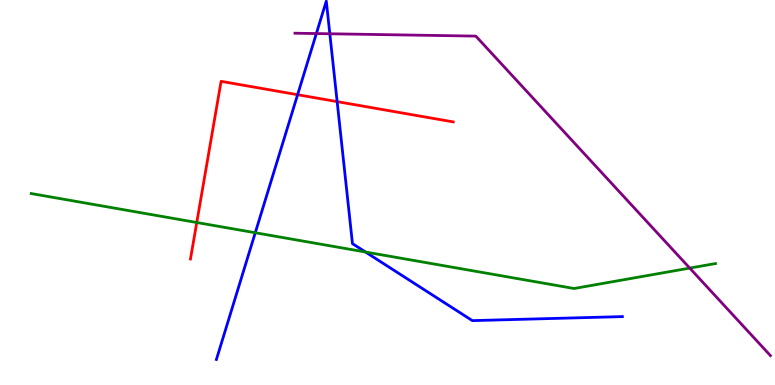[{'lines': ['blue', 'red'], 'intersections': [{'x': 3.84, 'y': 7.54}, {'x': 4.35, 'y': 7.36}]}, {'lines': ['green', 'red'], 'intersections': [{'x': 2.54, 'y': 4.22}]}, {'lines': ['purple', 'red'], 'intersections': []}, {'lines': ['blue', 'green'], 'intersections': [{'x': 3.29, 'y': 3.95}, {'x': 4.72, 'y': 3.45}]}, {'lines': ['blue', 'purple'], 'intersections': [{'x': 4.08, 'y': 9.13}, {'x': 4.26, 'y': 9.12}]}, {'lines': ['green', 'purple'], 'intersections': [{'x': 8.9, 'y': 3.04}]}]